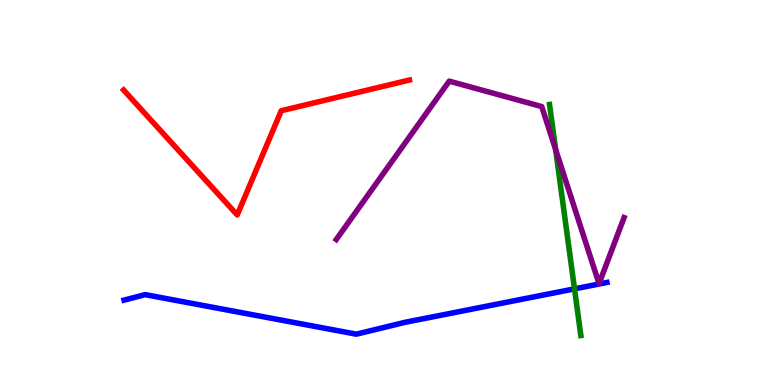[{'lines': ['blue', 'red'], 'intersections': []}, {'lines': ['green', 'red'], 'intersections': []}, {'lines': ['purple', 'red'], 'intersections': []}, {'lines': ['blue', 'green'], 'intersections': [{'x': 7.41, 'y': 2.5}]}, {'lines': ['blue', 'purple'], 'intersections': []}, {'lines': ['green', 'purple'], 'intersections': [{'x': 7.17, 'y': 6.12}]}]